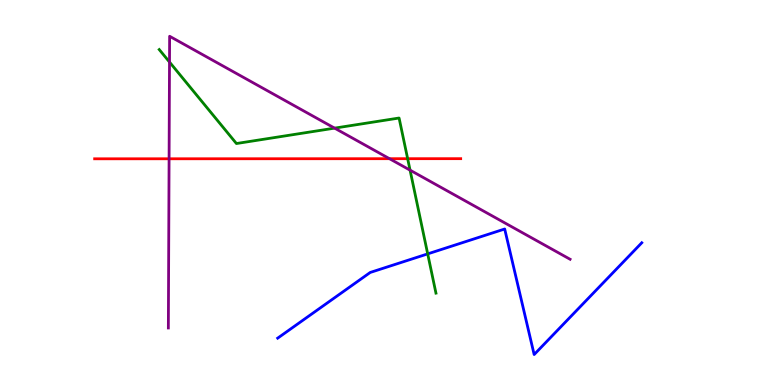[{'lines': ['blue', 'red'], 'intersections': []}, {'lines': ['green', 'red'], 'intersections': [{'x': 5.26, 'y': 5.88}]}, {'lines': ['purple', 'red'], 'intersections': [{'x': 2.18, 'y': 5.88}, {'x': 5.03, 'y': 5.88}]}, {'lines': ['blue', 'green'], 'intersections': [{'x': 5.52, 'y': 3.41}]}, {'lines': ['blue', 'purple'], 'intersections': []}, {'lines': ['green', 'purple'], 'intersections': [{'x': 2.19, 'y': 8.39}, {'x': 4.32, 'y': 6.67}, {'x': 5.29, 'y': 5.58}]}]